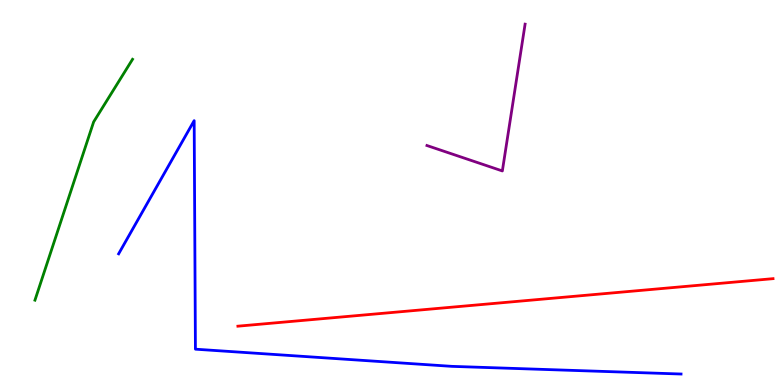[{'lines': ['blue', 'red'], 'intersections': []}, {'lines': ['green', 'red'], 'intersections': []}, {'lines': ['purple', 'red'], 'intersections': []}, {'lines': ['blue', 'green'], 'intersections': []}, {'lines': ['blue', 'purple'], 'intersections': []}, {'lines': ['green', 'purple'], 'intersections': []}]